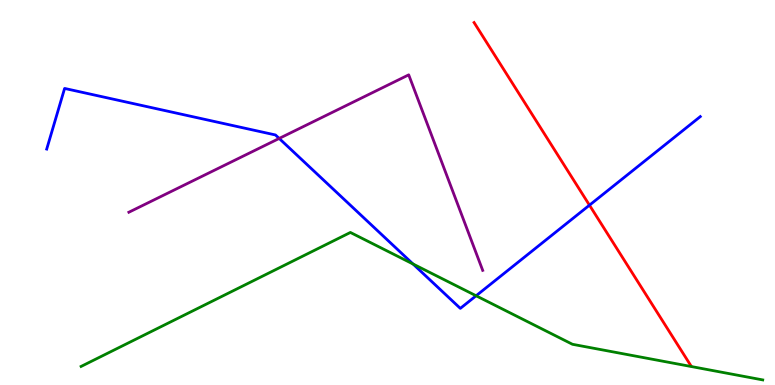[{'lines': ['blue', 'red'], 'intersections': [{'x': 7.61, 'y': 4.67}]}, {'lines': ['green', 'red'], 'intersections': []}, {'lines': ['purple', 'red'], 'intersections': []}, {'lines': ['blue', 'green'], 'intersections': [{'x': 5.33, 'y': 3.14}, {'x': 6.14, 'y': 2.32}]}, {'lines': ['blue', 'purple'], 'intersections': [{'x': 3.6, 'y': 6.4}]}, {'lines': ['green', 'purple'], 'intersections': []}]